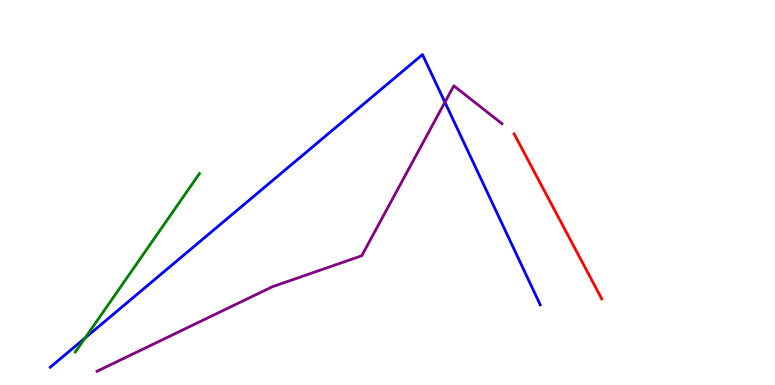[{'lines': ['blue', 'red'], 'intersections': []}, {'lines': ['green', 'red'], 'intersections': []}, {'lines': ['purple', 'red'], 'intersections': []}, {'lines': ['blue', 'green'], 'intersections': [{'x': 1.1, 'y': 1.22}]}, {'lines': ['blue', 'purple'], 'intersections': [{'x': 5.74, 'y': 7.34}]}, {'lines': ['green', 'purple'], 'intersections': []}]